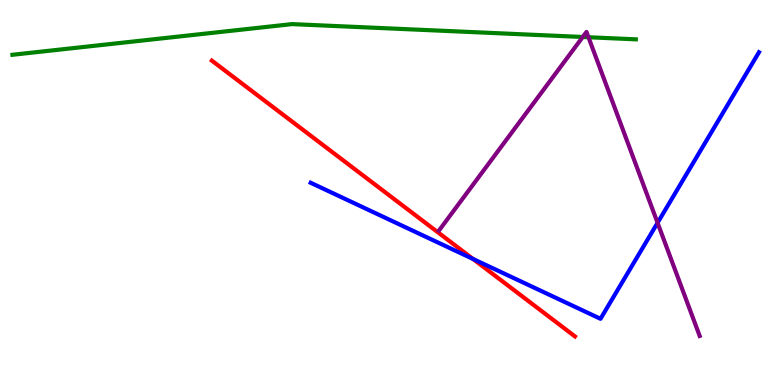[{'lines': ['blue', 'red'], 'intersections': [{'x': 6.1, 'y': 3.27}]}, {'lines': ['green', 'red'], 'intersections': []}, {'lines': ['purple', 'red'], 'intersections': []}, {'lines': ['blue', 'green'], 'intersections': []}, {'lines': ['blue', 'purple'], 'intersections': [{'x': 8.48, 'y': 4.21}]}, {'lines': ['green', 'purple'], 'intersections': [{'x': 7.52, 'y': 9.04}, {'x': 7.59, 'y': 9.03}]}]